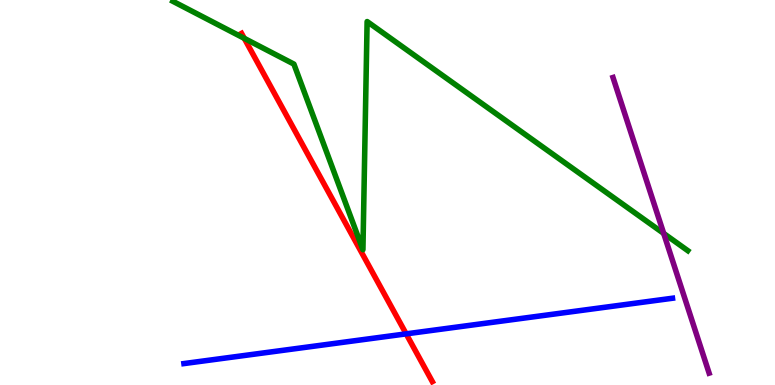[{'lines': ['blue', 'red'], 'intersections': [{'x': 5.24, 'y': 1.33}]}, {'lines': ['green', 'red'], 'intersections': [{'x': 3.15, 'y': 9.0}]}, {'lines': ['purple', 'red'], 'intersections': []}, {'lines': ['blue', 'green'], 'intersections': []}, {'lines': ['blue', 'purple'], 'intersections': []}, {'lines': ['green', 'purple'], 'intersections': [{'x': 8.56, 'y': 3.94}]}]